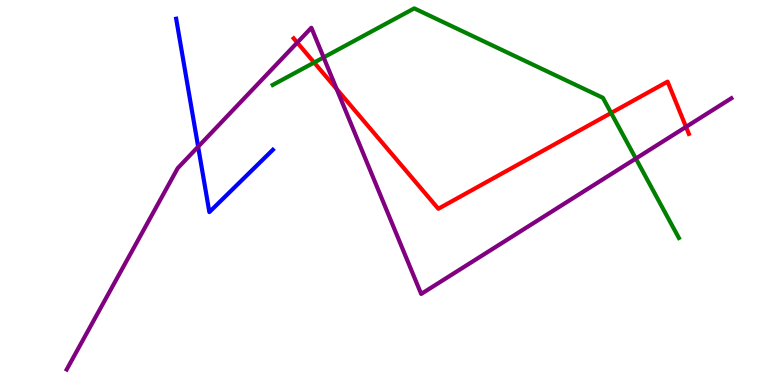[{'lines': ['blue', 'red'], 'intersections': []}, {'lines': ['green', 'red'], 'intersections': [{'x': 4.05, 'y': 8.38}, {'x': 7.89, 'y': 7.07}]}, {'lines': ['purple', 'red'], 'intersections': [{'x': 3.84, 'y': 8.89}, {'x': 4.34, 'y': 7.69}, {'x': 8.85, 'y': 6.7}]}, {'lines': ['blue', 'green'], 'intersections': []}, {'lines': ['blue', 'purple'], 'intersections': [{'x': 2.56, 'y': 6.19}]}, {'lines': ['green', 'purple'], 'intersections': [{'x': 4.18, 'y': 8.51}, {'x': 8.2, 'y': 5.88}]}]